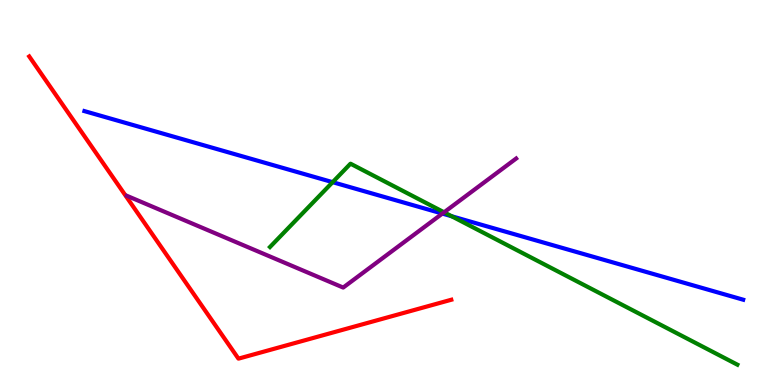[{'lines': ['blue', 'red'], 'intersections': []}, {'lines': ['green', 'red'], 'intersections': []}, {'lines': ['purple', 'red'], 'intersections': []}, {'lines': ['blue', 'green'], 'intersections': [{'x': 4.29, 'y': 5.27}, {'x': 5.83, 'y': 4.38}]}, {'lines': ['blue', 'purple'], 'intersections': [{'x': 5.71, 'y': 4.45}]}, {'lines': ['green', 'purple'], 'intersections': [{'x': 5.73, 'y': 4.49}]}]